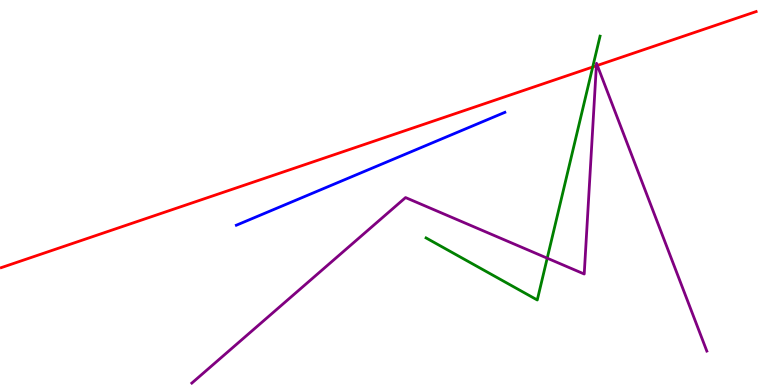[{'lines': ['blue', 'red'], 'intersections': []}, {'lines': ['green', 'red'], 'intersections': [{'x': 7.65, 'y': 8.26}]}, {'lines': ['purple', 'red'], 'intersections': [{'x': 7.69, 'y': 8.29}, {'x': 7.71, 'y': 8.3}]}, {'lines': ['blue', 'green'], 'intersections': []}, {'lines': ['blue', 'purple'], 'intersections': []}, {'lines': ['green', 'purple'], 'intersections': [{'x': 7.06, 'y': 3.29}]}]